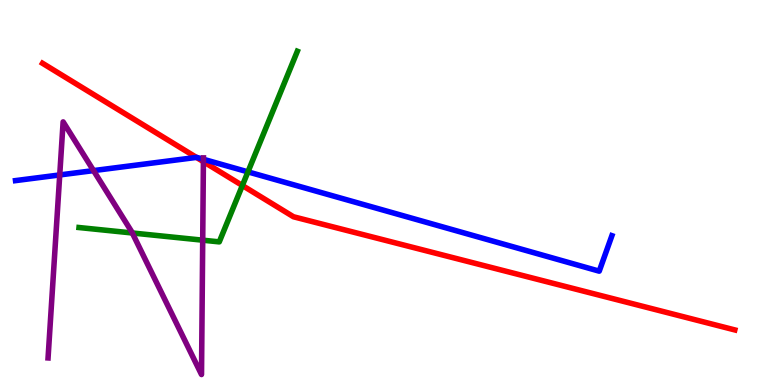[{'lines': ['blue', 'red'], 'intersections': [{'x': 2.53, 'y': 5.91}]}, {'lines': ['green', 'red'], 'intersections': [{'x': 3.13, 'y': 5.18}]}, {'lines': ['purple', 'red'], 'intersections': [{'x': 2.62, 'y': 5.8}]}, {'lines': ['blue', 'green'], 'intersections': [{'x': 3.2, 'y': 5.54}]}, {'lines': ['blue', 'purple'], 'intersections': [{'x': 0.771, 'y': 5.46}, {'x': 1.21, 'y': 5.57}, {'x': 2.62, 'y': 5.86}]}, {'lines': ['green', 'purple'], 'intersections': [{'x': 1.71, 'y': 3.95}, {'x': 2.62, 'y': 3.76}]}]